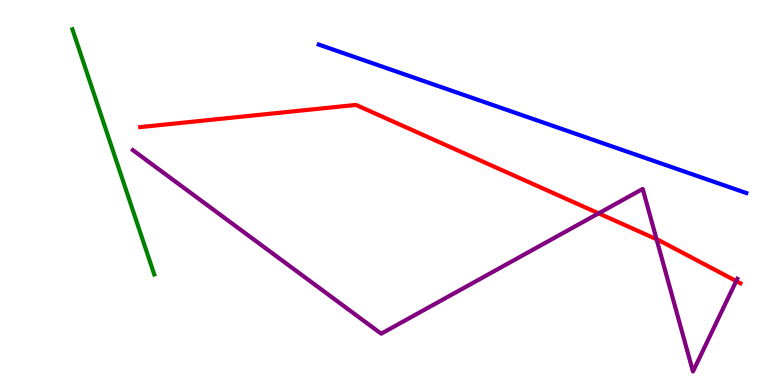[{'lines': ['blue', 'red'], 'intersections': []}, {'lines': ['green', 'red'], 'intersections': []}, {'lines': ['purple', 'red'], 'intersections': [{'x': 7.72, 'y': 4.46}, {'x': 8.47, 'y': 3.79}, {'x': 9.5, 'y': 2.7}]}, {'lines': ['blue', 'green'], 'intersections': []}, {'lines': ['blue', 'purple'], 'intersections': []}, {'lines': ['green', 'purple'], 'intersections': []}]